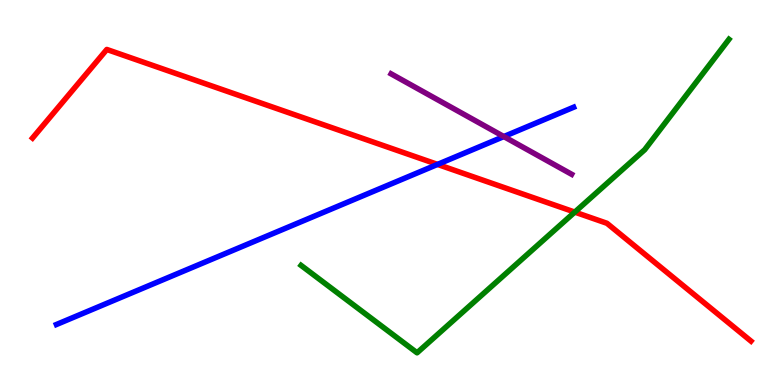[{'lines': ['blue', 'red'], 'intersections': [{'x': 5.65, 'y': 5.73}]}, {'lines': ['green', 'red'], 'intersections': [{'x': 7.42, 'y': 4.49}]}, {'lines': ['purple', 'red'], 'intersections': []}, {'lines': ['blue', 'green'], 'intersections': []}, {'lines': ['blue', 'purple'], 'intersections': [{'x': 6.5, 'y': 6.45}]}, {'lines': ['green', 'purple'], 'intersections': []}]